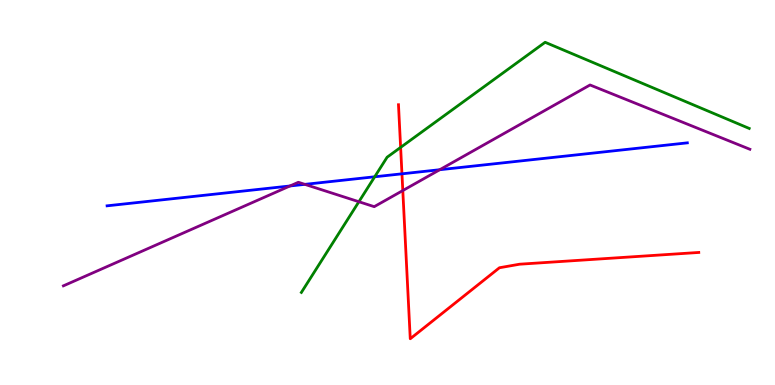[{'lines': ['blue', 'red'], 'intersections': [{'x': 5.19, 'y': 5.49}]}, {'lines': ['green', 'red'], 'intersections': [{'x': 5.17, 'y': 6.17}]}, {'lines': ['purple', 'red'], 'intersections': [{'x': 5.2, 'y': 5.05}]}, {'lines': ['blue', 'green'], 'intersections': [{'x': 4.83, 'y': 5.41}]}, {'lines': ['blue', 'purple'], 'intersections': [{'x': 3.74, 'y': 5.17}, {'x': 3.93, 'y': 5.21}, {'x': 5.67, 'y': 5.59}]}, {'lines': ['green', 'purple'], 'intersections': [{'x': 4.63, 'y': 4.76}]}]